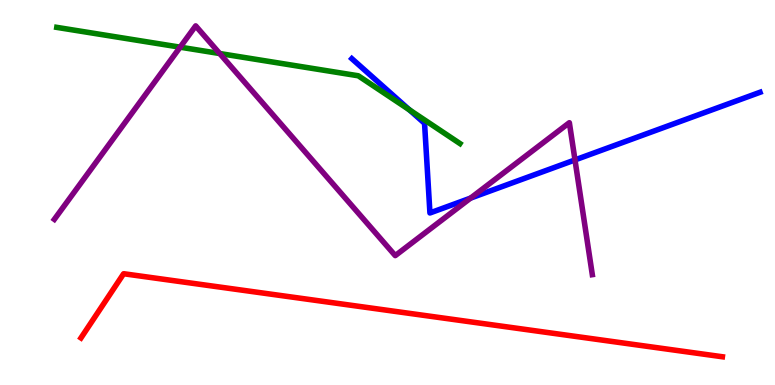[{'lines': ['blue', 'red'], 'intersections': []}, {'lines': ['green', 'red'], 'intersections': []}, {'lines': ['purple', 'red'], 'intersections': []}, {'lines': ['blue', 'green'], 'intersections': [{'x': 5.28, 'y': 7.15}]}, {'lines': ['blue', 'purple'], 'intersections': [{'x': 6.07, 'y': 4.85}, {'x': 7.42, 'y': 5.85}]}, {'lines': ['green', 'purple'], 'intersections': [{'x': 2.32, 'y': 8.77}, {'x': 2.83, 'y': 8.61}]}]